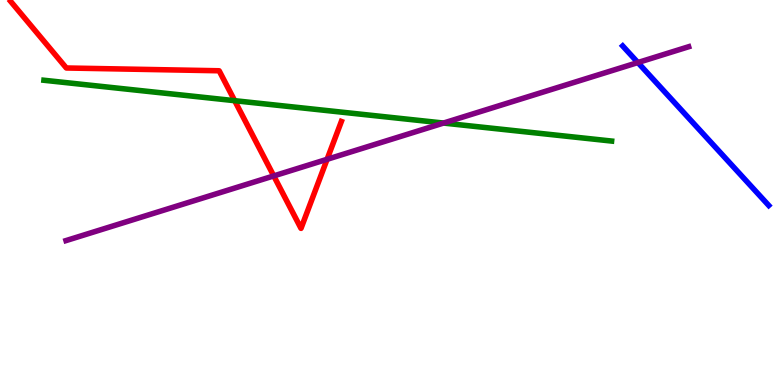[{'lines': ['blue', 'red'], 'intersections': []}, {'lines': ['green', 'red'], 'intersections': [{'x': 3.03, 'y': 7.38}]}, {'lines': ['purple', 'red'], 'intersections': [{'x': 3.53, 'y': 5.43}, {'x': 4.22, 'y': 5.86}]}, {'lines': ['blue', 'green'], 'intersections': []}, {'lines': ['blue', 'purple'], 'intersections': [{'x': 8.23, 'y': 8.38}]}, {'lines': ['green', 'purple'], 'intersections': [{'x': 5.72, 'y': 6.8}]}]